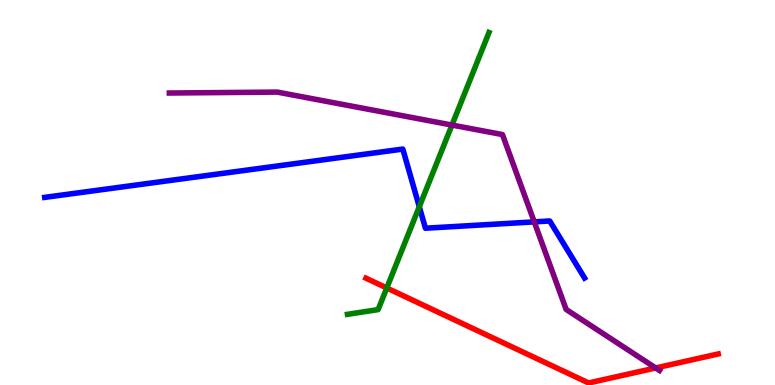[{'lines': ['blue', 'red'], 'intersections': []}, {'lines': ['green', 'red'], 'intersections': [{'x': 4.99, 'y': 2.52}]}, {'lines': ['purple', 'red'], 'intersections': [{'x': 8.46, 'y': 0.443}]}, {'lines': ['blue', 'green'], 'intersections': [{'x': 5.41, 'y': 4.63}]}, {'lines': ['blue', 'purple'], 'intersections': [{'x': 6.89, 'y': 4.24}]}, {'lines': ['green', 'purple'], 'intersections': [{'x': 5.83, 'y': 6.75}]}]